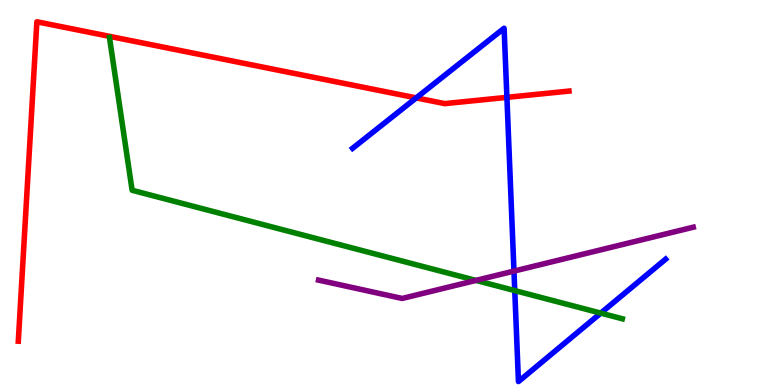[{'lines': ['blue', 'red'], 'intersections': [{'x': 5.37, 'y': 7.46}, {'x': 6.54, 'y': 7.47}]}, {'lines': ['green', 'red'], 'intersections': []}, {'lines': ['purple', 'red'], 'intersections': []}, {'lines': ['blue', 'green'], 'intersections': [{'x': 6.64, 'y': 2.45}, {'x': 7.75, 'y': 1.87}]}, {'lines': ['blue', 'purple'], 'intersections': [{'x': 6.63, 'y': 2.96}]}, {'lines': ['green', 'purple'], 'intersections': [{'x': 6.14, 'y': 2.72}]}]